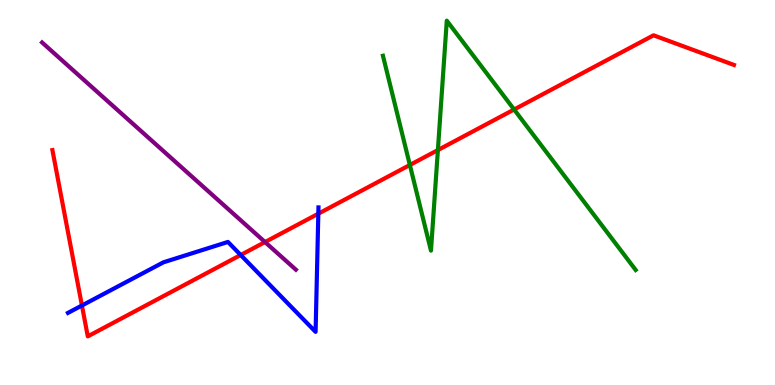[{'lines': ['blue', 'red'], 'intersections': [{'x': 1.06, 'y': 2.06}, {'x': 3.11, 'y': 3.38}, {'x': 4.11, 'y': 4.45}]}, {'lines': ['green', 'red'], 'intersections': [{'x': 5.29, 'y': 5.71}, {'x': 5.65, 'y': 6.1}, {'x': 6.63, 'y': 7.16}]}, {'lines': ['purple', 'red'], 'intersections': [{'x': 3.42, 'y': 3.71}]}, {'lines': ['blue', 'green'], 'intersections': []}, {'lines': ['blue', 'purple'], 'intersections': []}, {'lines': ['green', 'purple'], 'intersections': []}]